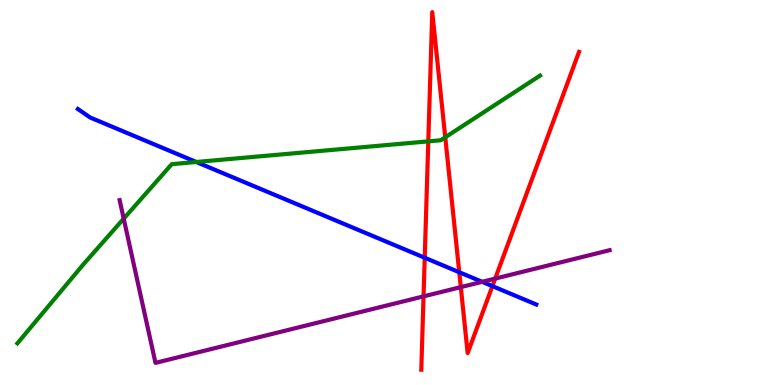[{'lines': ['blue', 'red'], 'intersections': [{'x': 5.48, 'y': 3.31}, {'x': 5.93, 'y': 2.93}, {'x': 6.35, 'y': 2.57}]}, {'lines': ['green', 'red'], 'intersections': [{'x': 5.53, 'y': 6.33}, {'x': 5.75, 'y': 6.43}]}, {'lines': ['purple', 'red'], 'intersections': [{'x': 5.47, 'y': 2.3}, {'x': 5.95, 'y': 2.54}, {'x': 6.39, 'y': 2.76}]}, {'lines': ['blue', 'green'], 'intersections': [{'x': 2.53, 'y': 5.79}]}, {'lines': ['blue', 'purple'], 'intersections': [{'x': 6.22, 'y': 2.68}]}, {'lines': ['green', 'purple'], 'intersections': [{'x': 1.6, 'y': 4.32}]}]